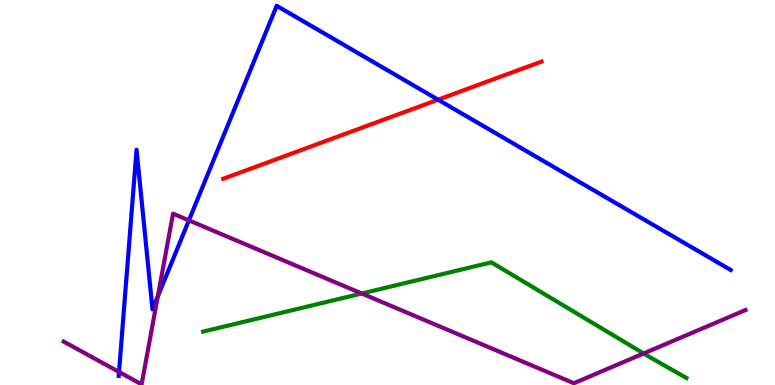[{'lines': ['blue', 'red'], 'intersections': [{'x': 5.65, 'y': 7.41}]}, {'lines': ['green', 'red'], 'intersections': []}, {'lines': ['purple', 'red'], 'intersections': []}, {'lines': ['blue', 'green'], 'intersections': []}, {'lines': ['blue', 'purple'], 'intersections': [{'x': 1.54, 'y': 0.339}, {'x': 2.04, 'y': 2.3}, {'x': 2.44, 'y': 4.28}]}, {'lines': ['green', 'purple'], 'intersections': [{'x': 4.67, 'y': 2.38}, {'x': 8.31, 'y': 0.819}]}]